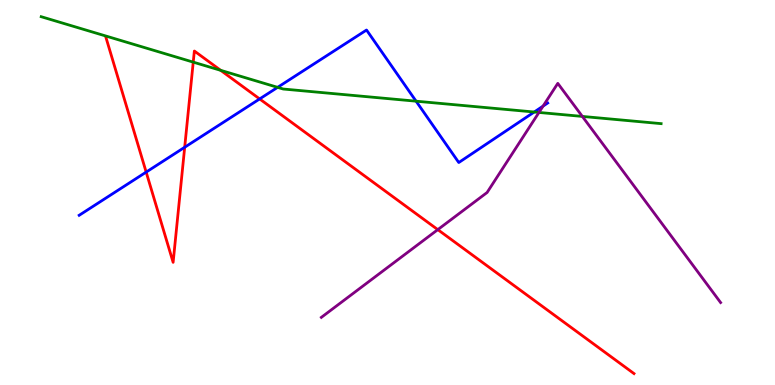[{'lines': ['blue', 'red'], 'intersections': [{'x': 1.89, 'y': 5.53}, {'x': 2.38, 'y': 6.18}, {'x': 3.35, 'y': 7.43}]}, {'lines': ['green', 'red'], 'intersections': [{'x': 2.49, 'y': 8.39}, {'x': 2.85, 'y': 8.17}]}, {'lines': ['purple', 'red'], 'intersections': [{'x': 5.65, 'y': 4.04}]}, {'lines': ['blue', 'green'], 'intersections': [{'x': 3.58, 'y': 7.73}, {'x': 5.37, 'y': 7.37}, {'x': 6.89, 'y': 7.09}]}, {'lines': ['blue', 'purple'], 'intersections': [{'x': 7.01, 'y': 7.24}]}, {'lines': ['green', 'purple'], 'intersections': [{'x': 6.95, 'y': 7.08}, {'x': 7.51, 'y': 6.98}]}]